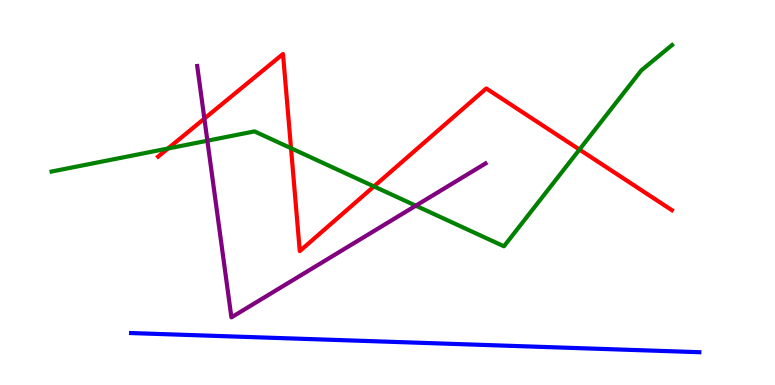[{'lines': ['blue', 'red'], 'intersections': []}, {'lines': ['green', 'red'], 'intersections': [{'x': 2.17, 'y': 6.14}, {'x': 3.76, 'y': 6.15}, {'x': 4.83, 'y': 5.16}, {'x': 7.48, 'y': 6.12}]}, {'lines': ['purple', 'red'], 'intersections': [{'x': 2.64, 'y': 6.92}]}, {'lines': ['blue', 'green'], 'intersections': []}, {'lines': ['blue', 'purple'], 'intersections': []}, {'lines': ['green', 'purple'], 'intersections': [{'x': 2.68, 'y': 6.35}, {'x': 5.37, 'y': 4.66}]}]